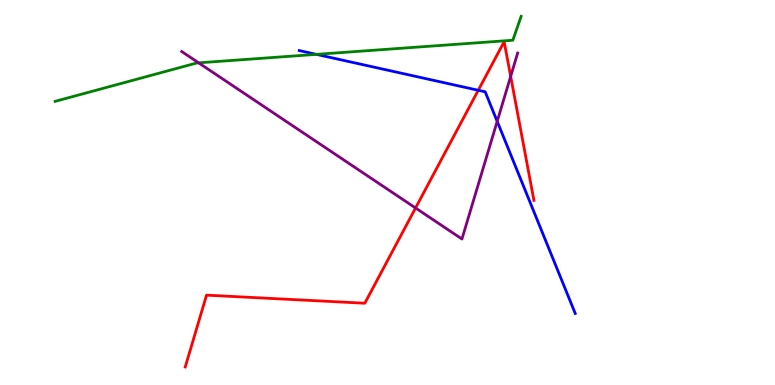[{'lines': ['blue', 'red'], 'intersections': [{'x': 6.17, 'y': 7.66}]}, {'lines': ['green', 'red'], 'intersections': []}, {'lines': ['purple', 'red'], 'intersections': [{'x': 5.36, 'y': 4.6}, {'x': 6.59, 'y': 8.02}]}, {'lines': ['blue', 'green'], 'intersections': [{'x': 4.08, 'y': 8.59}]}, {'lines': ['blue', 'purple'], 'intersections': [{'x': 6.42, 'y': 6.85}]}, {'lines': ['green', 'purple'], 'intersections': [{'x': 2.56, 'y': 8.37}]}]